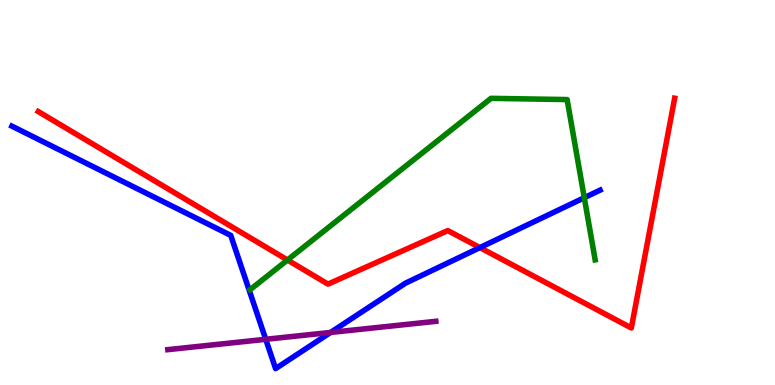[{'lines': ['blue', 'red'], 'intersections': [{'x': 6.19, 'y': 3.57}]}, {'lines': ['green', 'red'], 'intersections': [{'x': 3.71, 'y': 3.25}]}, {'lines': ['purple', 'red'], 'intersections': []}, {'lines': ['blue', 'green'], 'intersections': [{'x': 7.54, 'y': 4.86}]}, {'lines': ['blue', 'purple'], 'intersections': [{'x': 3.43, 'y': 1.19}, {'x': 4.27, 'y': 1.37}]}, {'lines': ['green', 'purple'], 'intersections': []}]